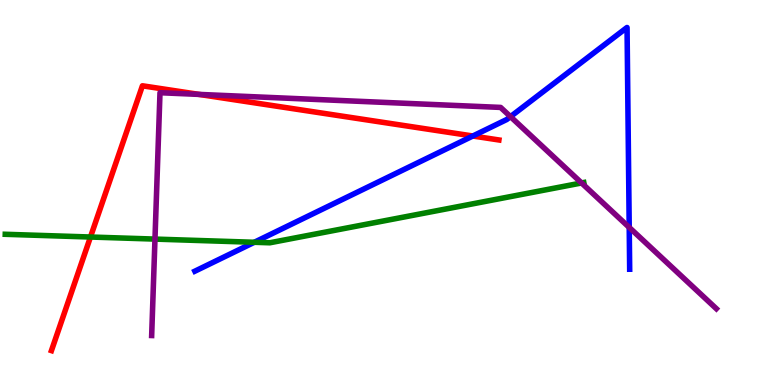[{'lines': ['blue', 'red'], 'intersections': [{'x': 6.1, 'y': 6.47}]}, {'lines': ['green', 'red'], 'intersections': [{'x': 1.17, 'y': 3.84}]}, {'lines': ['purple', 'red'], 'intersections': [{'x': 2.57, 'y': 7.55}]}, {'lines': ['blue', 'green'], 'intersections': [{'x': 3.28, 'y': 3.71}]}, {'lines': ['blue', 'purple'], 'intersections': [{'x': 6.59, 'y': 6.97}, {'x': 8.12, 'y': 4.09}]}, {'lines': ['green', 'purple'], 'intersections': [{'x': 2.0, 'y': 3.79}, {'x': 7.5, 'y': 5.25}]}]